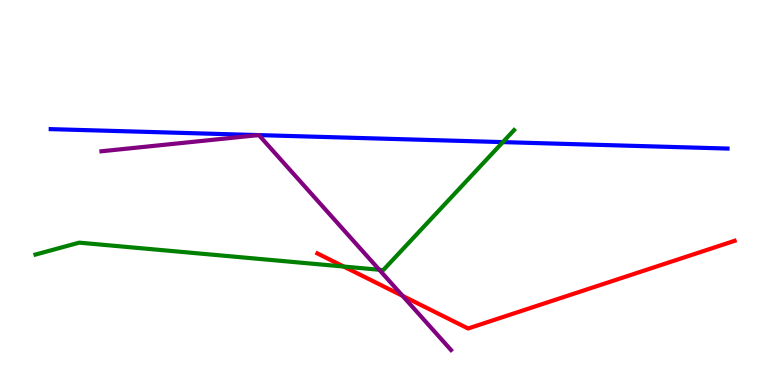[{'lines': ['blue', 'red'], 'intersections': []}, {'lines': ['green', 'red'], 'intersections': [{'x': 4.44, 'y': 3.08}]}, {'lines': ['purple', 'red'], 'intersections': [{'x': 5.2, 'y': 2.31}]}, {'lines': ['blue', 'green'], 'intersections': [{'x': 6.49, 'y': 6.31}]}, {'lines': ['blue', 'purple'], 'intersections': [{'x': 3.34, 'y': 6.49}, {'x': 3.34, 'y': 6.49}]}, {'lines': ['green', 'purple'], 'intersections': [{'x': 4.89, 'y': 2.99}]}]